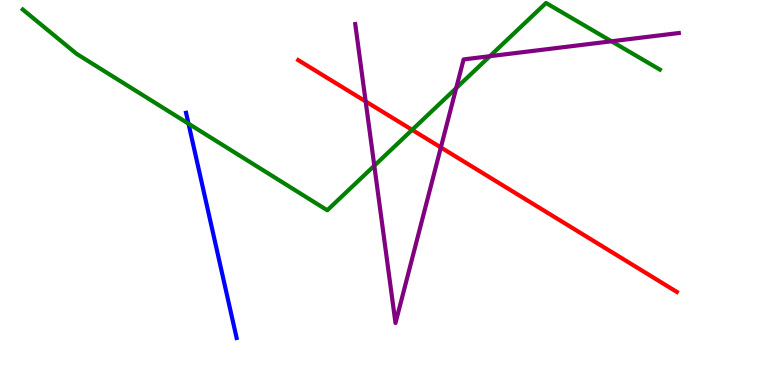[{'lines': ['blue', 'red'], 'intersections': []}, {'lines': ['green', 'red'], 'intersections': [{'x': 5.32, 'y': 6.63}]}, {'lines': ['purple', 'red'], 'intersections': [{'x': 4.72, 'y': 7.37}, {'x': 5.69, 'y': 6.17}]}, {'lines': ['blue', 'green'], 'intersections': [{'x': 2.43, 'y': 6.79}]}, {'lines': ['blue', 'purple'], 'intersections': []}, {'lines': ['green', 'purple'], 'intersections': [{'x': 4.83, 'y': 5.7}, {'x': 5.89, 'y': 7.71}, {'x': 6.32, 'y': 8.54}, {'x': 7.89, 'y': 8.93}]}]